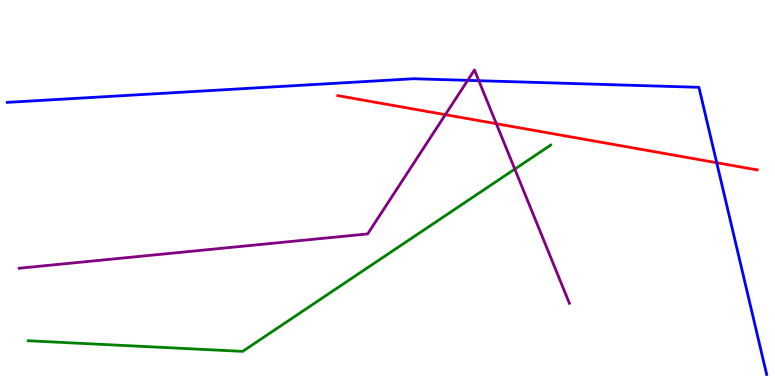[{'lines': ['blue', 'red'], 'intersections': [{'x': 9.25, 'y': 5.77}]}, {'lines': ['green', 'red'], 'intersections': []}, {'lines': ['purple', 'red'], 'intersections': [{'x': 5.75, 'y': 7.02}, {'x': 6.4, 'y': 6.79}]}, {'lines': ['blue', 'green'], 'intersections': []}, {'lines': ['blue', 'purple'], 'intersections': [{'x': 6.03, 'y': 7.91}, {'x': 6.18, 'y': 7.9}]}, {'lines': ['green', 'purple'], 'intersections': [{'x': 6.64, 'y': 5.61}]}]